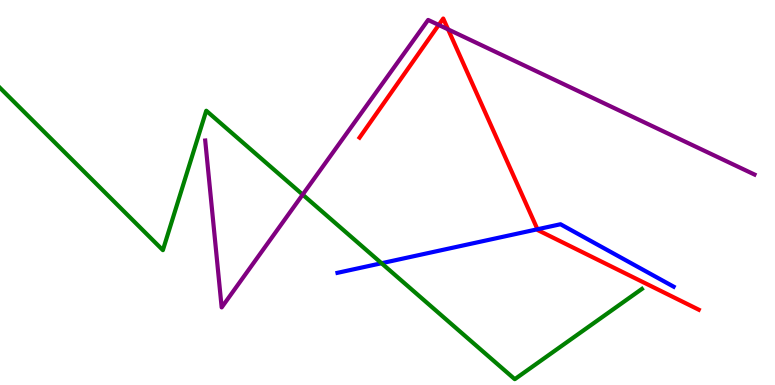[{'lines': ['blue', 'red'], 'intersections': [{'x': 6.94, 'y': 4.05}]}, {'lines': ['green', 'red'], 'intersections': []}, {'lines': ['purple', 'red'], 'intersections': [{'x': 5.66, 'y': 9.35}, {'x': 5.78, 'y': 9.24}]}, {'lines': ['blue', 'green'], 'intersections': [{'x': 4.92, 'y': 3.16}]}, {'lines': ['blue', 'purple'], 'intersections': []}, {'lines': ['green', 'purple'], 'intersections': [{'x': 3.91, 'y': 4.95}]}]